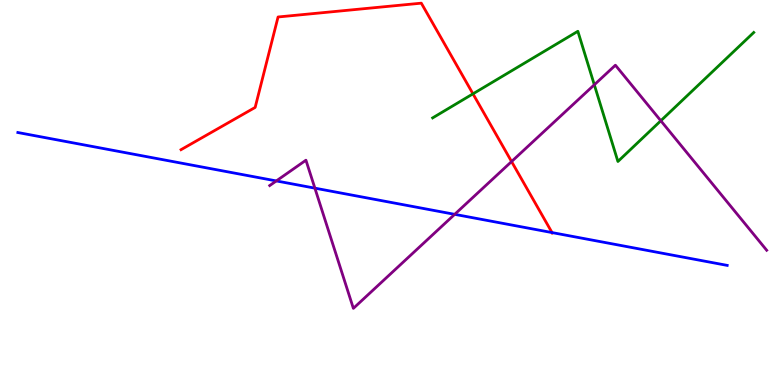[{'lines': ['blue', 'red'], 'intersections': [{'x': 7.12, 'y': 3.96}]}, {'lines': ['green', 'red'], 'intersections': [{'x': 6.1, 'y': 7.56}]}, {'lines': ['purple', 'red'], 'intersections': [{'x': 6.6, 'y': 5.8}]}, {'lines': ['blue', 'green'], 'intersections': []}, {'lines': ['blue', 'purple'], 'intersections': [{'x': 3.57, 'y': 5.3}, {'x': 4.06, 'y': 5.11}, {'x': 5.87, 'y': 4.43}]}, {'lines': ['green', 'purple'], 'intersections': [{'x': 7.67, 'y': 7.8}, {'x': 8.53, 'y': 6.86}]}]